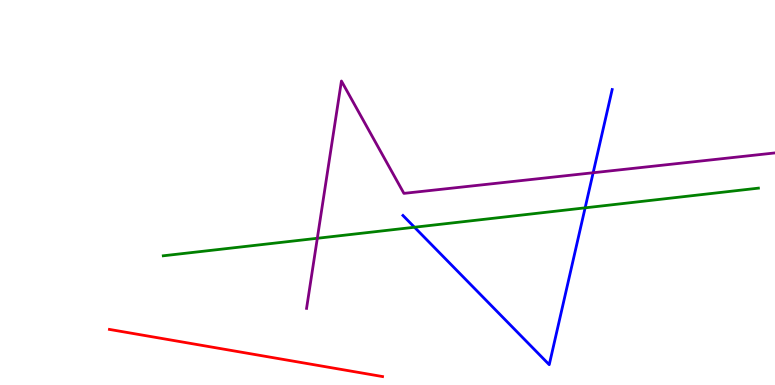[{'lines': ['blue', 'red'], 'intersections': []}, {'lines': ['green', 'red'], 'intersections': []}, {'lines': ['purple', 'red'], 'intersections': []}, {'lines': ['blue', 'green'], 'intersections': [{'x': 5.35, 'y': 4.1}, {'x': 7.55, 'y': 4.6}]}, {'lines': ['blue', 'purple'], 'intersections': [{'x': 7.65, 'y': 5.51}]}, {'lines': ['green', 'purple'], 'intersections': [{'x': 4.09, 'y': 3.81}]}]